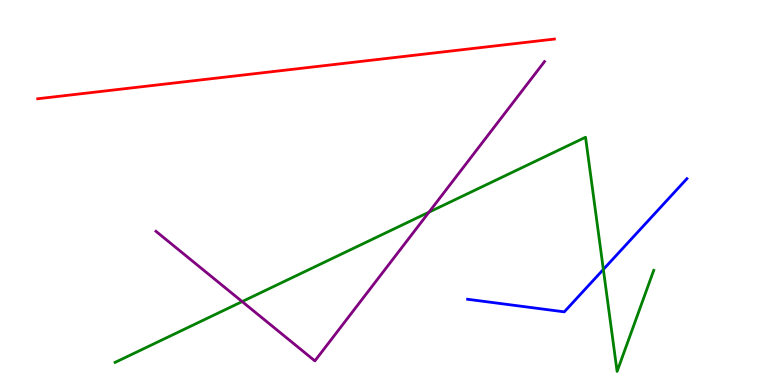[{'lines': ['blue', 'red'], 'intersections': []}, {'lines': ['green', 'red'], 'intersections': []}, {'lines': ['purple', 'red'], 'intersections': []}, {'lines': ['blue', 'green'], 'intersections': [{'x': 7.79, 'y': 3.0}]}, {'lines': ['blue', 'purple'], 'intersections': []}, {'lines': ['green', 'purple'], 'intersections': [{'x': 3.12, 'y': 2.17}, {'x': 5.54, 'y': 4.49}]}]